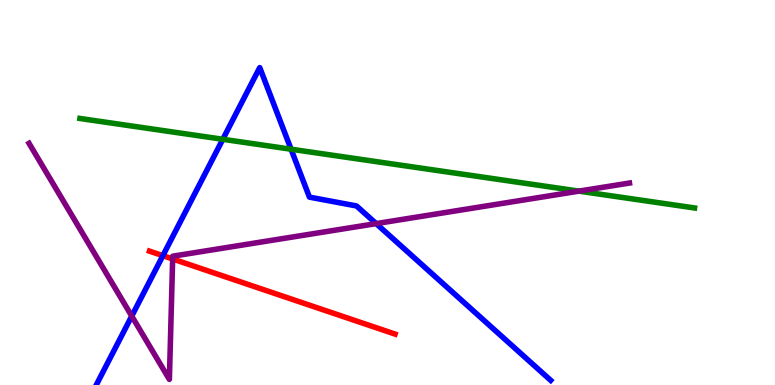[{'lines': ['blue', 'red'], 'intersections': [{'x': 2.1, 'y': 3.36}]}, {'lines': ['green', 'red'], 'intersections': []}, {'lines': ['purple', 'red'], 'intersections': [{'x': 2.23, 'y': 3.27}]}, {'lines': ['blue', 'green'], 'intersections': [{'x': 2.88, 'y': 6.38}, {'x': 3.76, 'y': 6.12}]}, {'lines': ['blue', 'purple'], 'intersections': [{'x': 1.7, 'y': 1.79}, {'x': 4.85, 'y': 4.19}]}, {'lines': ['green', 'purple'], 'intersections': [{'x': 7.47, 'y': 5.04}]}]